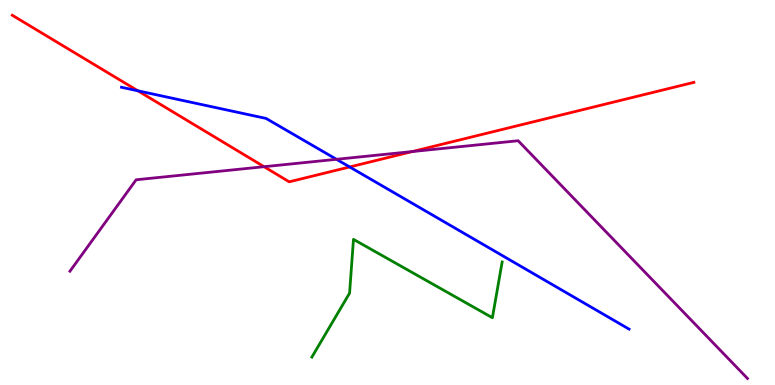[{'lines': ['blue', 'red'], 'intersections': [{'x': 1.78, 'y': 7.64}, {'x': 4.51, 'y': 5.66}]}, {'lines': ['green', 'red'], 'intersections': []}, {'lines': ['purple', 'red'], 'intersections': [{'x': 3.41, 'y': 5.67}, {'x': 5.32, 'y': 6.06}]}, {'lines': ['blue', 'green'], 'intersections': []}, {'lines': ['blue', 'purple'], 'intersections': [{'x': 4.34, 'y': 5.86}]}, {'lines': ['green', 'purple'], 'intersections': []}]